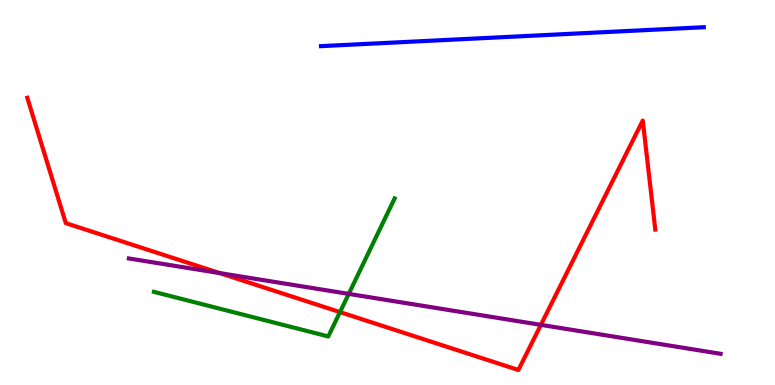[{'lines': ['blue', 'red'], 'intersections': []}, {'lines': ['green', 'red'], 'intersections': [{'x': 4.39, 'y': 1.89}]}, {'lines': ['purple', 'red'], 'intersections': [{'x': 2.84, 'y': 2.91}, {'x': 6.98, 'y': 1.56}]}, {'lines': ['blue', 'green'], 'intersections': []}, {'lines': ['blue', 'purple'], 'intersections': []}, {'lines': ['green', 'purple'], 'intersections': [{'x': 4.5, 'y': 2.37}]}]